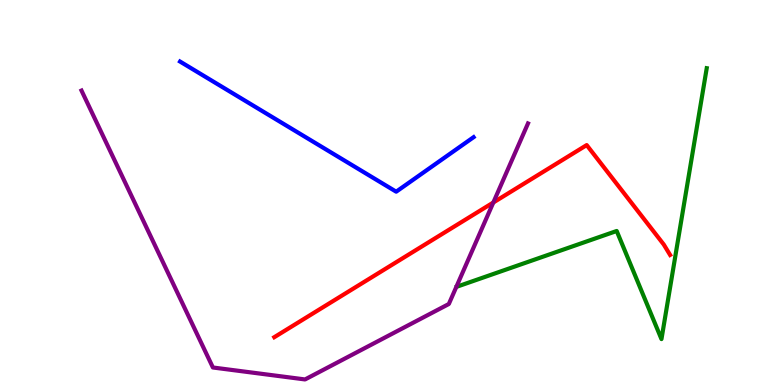[{'lines': ['blue', 'red'], 'intersections': []}, {'lines': ['green', 'red'], 'intersections': []}, {'lines': ['purple', 'red'], 'intersections': [{'x': 6.37, 'y': 4.74}]}, {'lines': ['blue', 'green'], 'intersections': []}, {'lines': ['blue', 'purple'], 'intersections': []}, {'lines': ['green', 'purple'], 'intersections': []}]